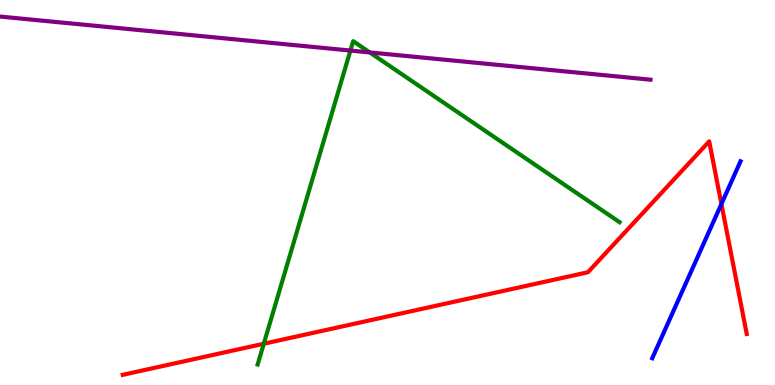[{'lines': ['blue', 'red'], 'intersections': [{'x': 9.31, 'y': 4.7}]}, {'lines': ['green', 'red'], 'intersections': [{'x': 3.4, 'y': 1.07}]}, {'lines': ['purple', 'red'], 'intersections': []}, {'lines': ['blue', 'green'], 'intersections': []}, {'lines': ['blue', 'purple'], 'intersections': []}, {'lines': ['green', 'purple'], 'intersections': [{'x': 4.52, 'y': 8.69}, {'x': 4.77, 'y': 8.64}]}]